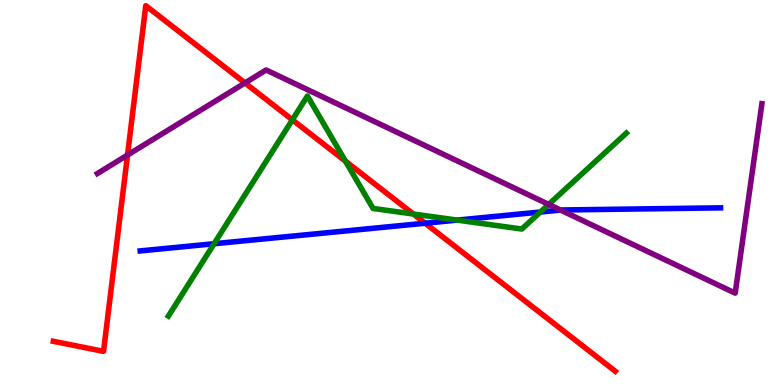[{'lines': ['blue', 'red'], 'intersections': [{'x': 5.49, 'y': 4.2}]}, {'lines': ['green', 'red'], 'intersections': [{'x': 3.77, 'y': 6.89}, {'x': 4.46, 'y': 5.81}, {'x': 5.33, 'y': 4.44}]}, {'lines': ['purple', 'red'], 'intersections': [{'x': 1.65, 'y': 5.97}, {'x': 3.16, 'y': 7.85}]}, {'lines': ['blue', 'green'], 'intersections': [{'x': 2.76, 'y': 3.67}, {'x': 5.9, 'y': 4.28}, {'x': 6.97, 'y': 4.49}]}, {'lines': ['blue', 'purple'], 'intersections': [{'x': 7.23, 'y': 4.54}]}, {'lines': ['green', 'purple'], 'intersections': [{'x': 7.08, 'y': 4.69}]}]